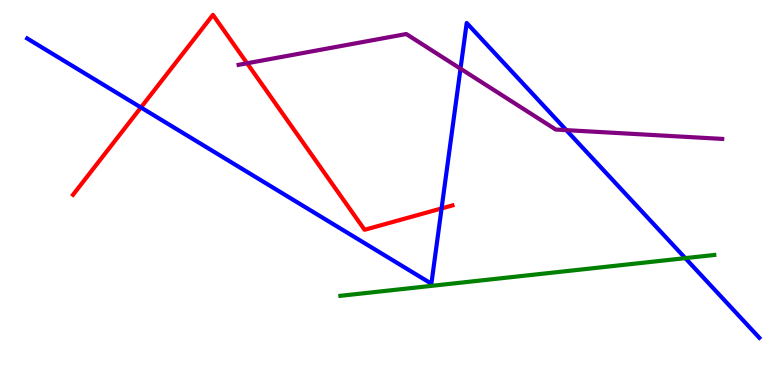[{'lines': ['blue', 'red'], 'intersections': [{'x': 1.82, 'y': 7.21}, {'x': 5.7, 'y': 4.59}]}, {'lines': ['green', 'red'], 'intersections': []}, {'lines': ['purple', 'red'], 'intersections': [{'x': 3.19, 'y': 8.36}]}, {'lines': ['blue', 'green'], 'intersections': [{'x': 8.84, 'y': 3.29}]}, {'lines': ['blue', 'purple'], 'intersections': [{'x': 5.94, 'y': 8.22}, {'x': 7.31, 'y': 6.62}]}, {'lines': ['green', 'purple'], 'intersections': []}]